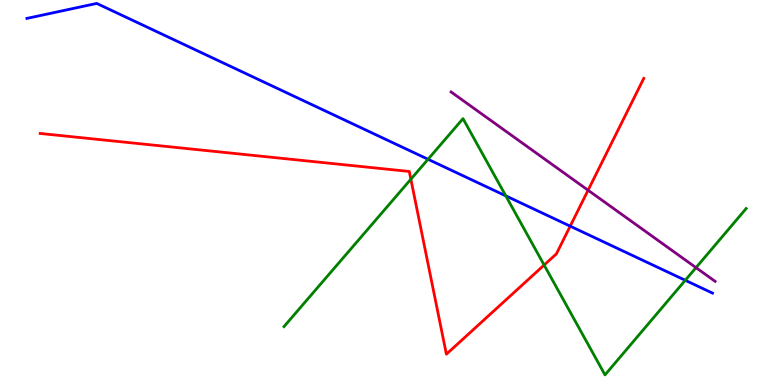[{'lines': ['blue', 'red'], 'intersections': [{'x': 7.36, 'y': 4.13}]}, {'lines': ['green', 'red'], 'intersections': [{'x': 5.3, 'y': 5.35}, {'x': 7.02, 'y': 3.12}]}, {'lines': ['purple', 'red'], 'intersections': [{'x': 7.59, 'y': 5.06}]}, {'lines': ['blue', 'green'], 'intersections': [{'x': 5.52, 'y': 5.86}, {'x': 6.53, 'y': 4.91}, {'x': 8.84, 'y': 2.72}]}, {'lines': ['blue', 'purple'], 'intersections': []}, {'lines': ['green', 'purple'], 'intersections': [{'x': 8.98, 'y': 3.05}]}]